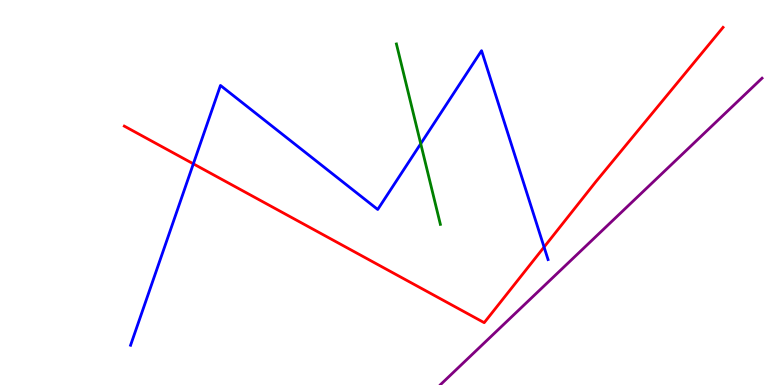[{'lines': ['blue', 'red'], 'intersections': [{'x': 2.49, 'y': 5.74}, {'x': 7.02, 'y': 3.58}]}, {'lines': ['green', 'red'], 'intersections': []}, {'lines': ['purple', 'red'], 'intersections': []}, {'lines': ['blue', 'green'], 'intersections': [{'x': 5.43, 'y': 6.27}]}, {'lines': ['blue', 'purple'], 'intersections': []}, {'lines': ['green', 'purple'], 'intersections': []}]